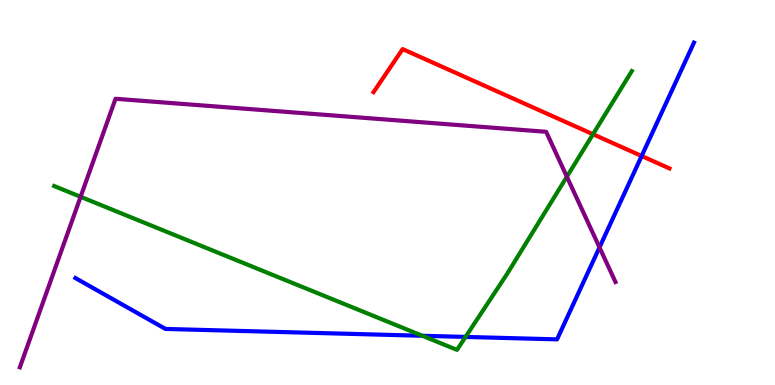[{'lines': ['blue', 'red'], 'intersections': [{'x': 8.28, 'y': 5.95}]}, {'lines': ['green', 'red'], 'intersections': [{'x': 7.65, 'y': 6.51}]}, {'lines': ['purple', 'red'], 'intersections': []}, {'lines': ['blue', 'green'], 'intersections': [{'x': 5.45, 'y': 1.28}, {'x': 6.01, 'y': 1.25}]}, {'lines': ['blue', 'purple'], 'intersections': [{'x': 7.74, 'y': 3.57}]}, {'lines': ['green', 'purple'], 'intersections': [{'x': 1.04, 'y': 4.89}, {'x': 7.31, 'y': 5.41}]}]